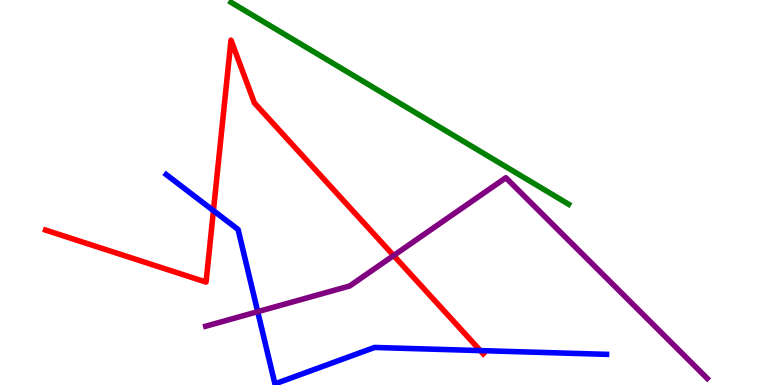[{'lines': ['blue', 'red'], 'intersections': [{'x': 2.75, 'y': 4.53}, {'x': 6.2, 'y': 0.894}]}, {'lines': ['green', 'red'], 'intersections': []}, {'lines': ['purple', 'red'], 'intersections': [{'x': 5.08, 'y': 3.36}]}, {'lines': ['blue', 'green'], 'intersections': []}, {'lines': ['blue', 'purple'], 'intersections': [{'x': 3.33, 'y': 1.9}]}, {'lines': ['green', 'purple'], 'intersections': []}]